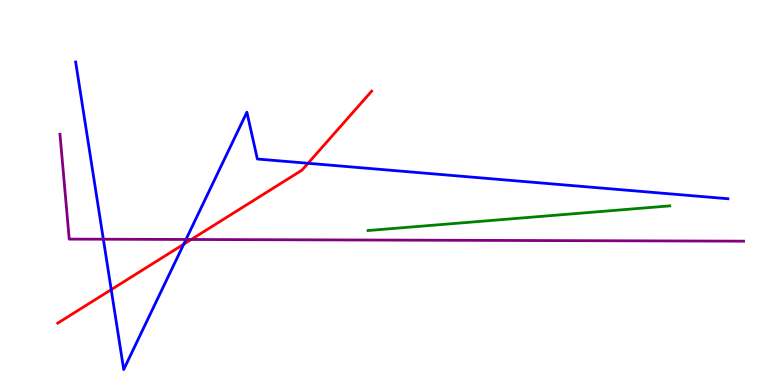[{'lines': ['blue', 'red'], 'intersections': [{'x': 1.44, 'y': 2.48}, {'x': 2.37, 'y': 3.66}, {'x': 3.97, 'y': 5.76}]}, {'lines': ['green', 'red'], 'intersections': []}, {'lines': ['purple', 'red'], 'intersections': [{'x': 2.47, 'y': 3.78}]}, {'lines': ['blue', 'green'], 'intersections': []}, {'lines': ['blue', 'purple'], 'intersections': [{'x': 1.33, 'y': 3.79}, {'x': 2.4, 'y': 3.78}]}, {'lines': ['green', 'purple'], 'intersections': []}]